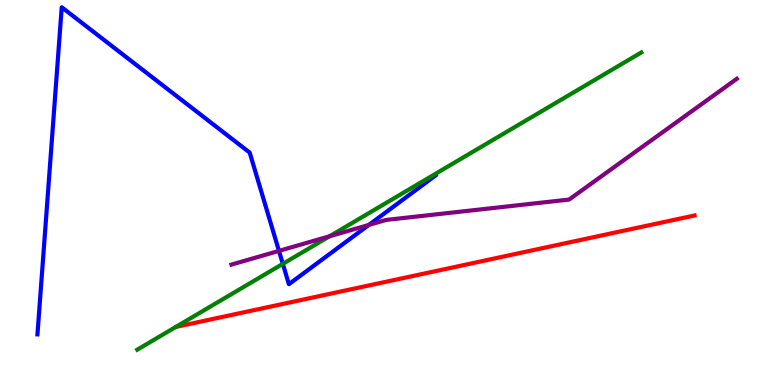[{'lines': ['blue', 'red'], 'intersections': []}, {'lines': ['green', 'red'], 'intersections': []}, {'lines': ['purple', 'red'], 'intersections': []}, {'lines': ['blue', 'green'], 'intersections': [{'x': 3.65, 'y': 3.15}]}, {'lines': ['blue', 'purple'], 'intersections': [{'x': 3.6, 'y': 3.48}, {'x': 4.76, 'y': 4.16}]}, {'lines': ['green', 'purple'], 'intersections': [{'x': 4.25, 'y': 3.86}]}]